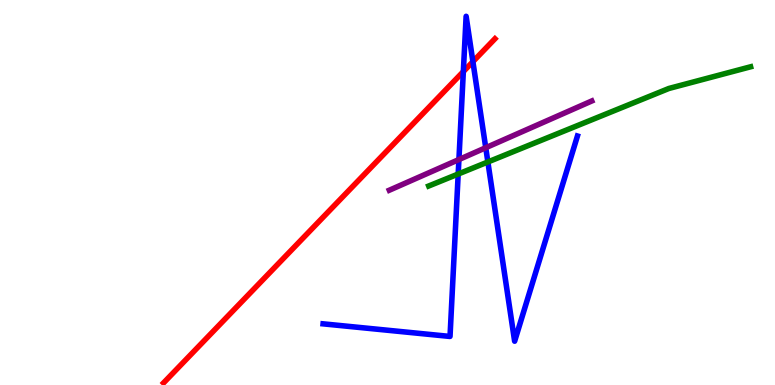[{'lines': ['blue', 'red'], 'intersections': [{'x': 5.98, 'y': 8.14}, {'x': 6.1, 'y': 8.4}]}, {'lines': ['green', 'red'], 'intersections': []}, {'lines': ['purple', 'red'], 'intersections': []}, {'lines': ['blue', 'green'], 'intersections': [{'x': 5.91, 'y': 5.48}, {'x': 6.3, 'y': 5.79}]}, {'lines': ['blue', 'purple'], 'intersections': [{'x': 5.92, 'y': 5.86}, {'x': 6.27, 'y': 6.16}]}, {'lines': ['green', 'purple'], 'intersections': []}]